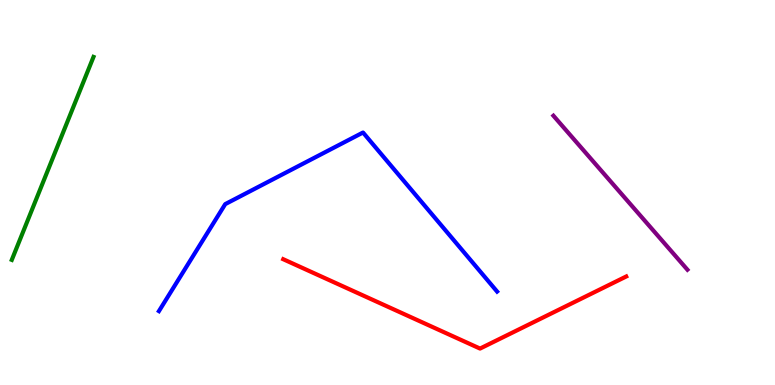[{'lines': ['blue', 'red'], 'intersections': []}, {'lines': ['green', 'red'], 'intersections': []}, {'lines': ['purple', 'red'], 'intersections': []}, {'lines': ['blue', 'green'], 'intersections': []}, {'lines': ['blue', 'purple'], 'intersections': []}, {'lines': ['green', 'purple'], 'intersections': []}]